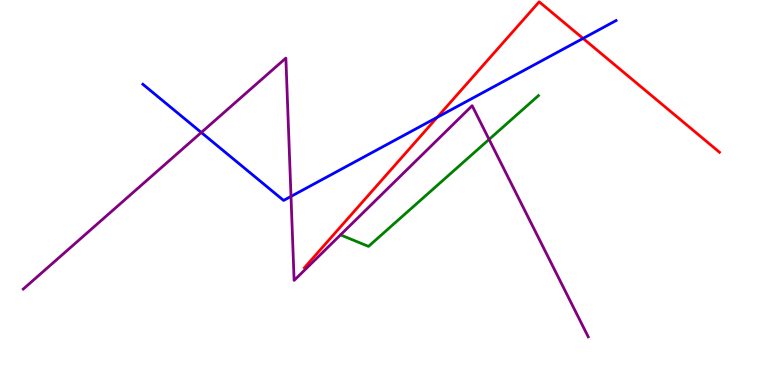[{'lines': ['blue', 'red'], 'intersections': [{'x': 5.64, 'y': 6.95}, {'x': 7.52, 'y': 9.0}]}, {'lines': ['green', 'red'], 'intersections': []}, {'lines': ['purple', 'red'], 'intersections': []}, {'lines': ['blue', 'green'], 'intersections': []}, {'lines': ['blue', 'purple'], 'intersections': [{'x': 2.6, 'y': 6.56}, {'x': 3.75, 'y': 4.9}]}, {'lines': ['green', 'purple'], 'intersections': [{'x': 6.31, 'y': 6.38}]}]